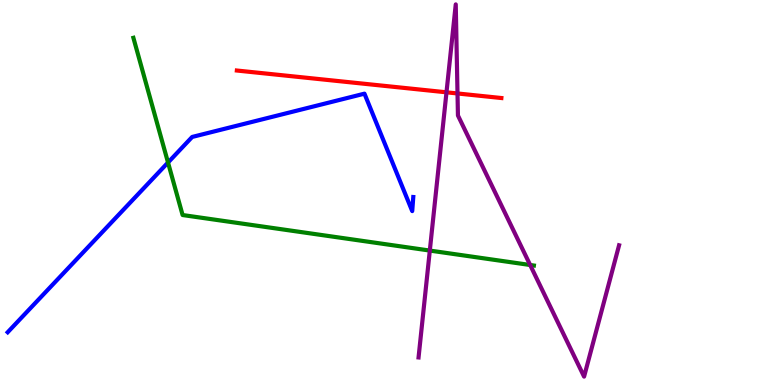[{'lines': ['blue', 'red'], 'intersections': []}, {'lines': ['green', 'red'], 'intersections': []}, {'lines': ['purple', 'red'], 'intersections': [{'x': 5.76, 'y': 7.6}, {'x': 5.9, 'y': 7.57}]}, {'lines': ['blue', 'green'], 'intersections': [{'x': 2.17, 'y': 5.78}]}, {'lines': ['blue', 'purple'], 'intersections': []}, {'lines': ['green', 'purple'], 'intersections': [{'x': 5.55, 'y': 3.49}, {'x': 6.84, 'y': 3.12}]}]